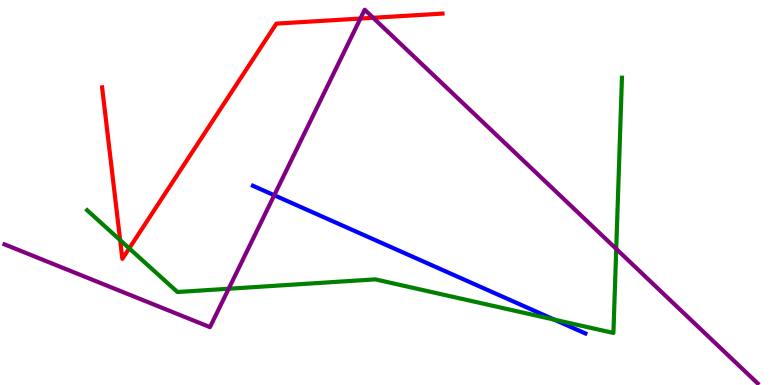[{'lines': ['blue', 'red'], 'intersections': []}, {'lines': ['green', 'red'], 'intersections': [{'x': 1.55, 'y': 3.76}, {'x': 1.67, 'y': 3.55}]}, {'lines': ['purple', 'red'], 'intersections': [{'x': 4.65, 'y': 9.52}, {'x': 4.81, 'y': 9.54}]}, {'lines': ['blue', 'green'], 'intersections': [{'x': 7.15, 'y': 1.7}]}, {'lines': ['blue', 'purple'], 'intersections': [{'x': 3.54, 'y': 4.93}]}, {'lines': ['green', 'purple'], 'intersections': [{'x': 2.95, 'y': 2.5}, {'x': 7.95, 'y': 3.54}]}]